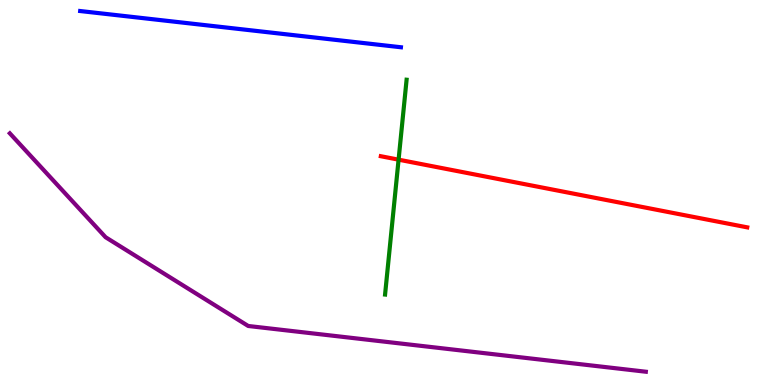[{'lines': ['blue', 'red'], 'intersections': []}, {'lines': ['green', 'red'], 'intersections': [{'x': 5.14, 'y': 5.85}]}, {'lines': ['purple', 'red'], 'intersections': []}, {'lines': ['blue', 'green'], 'intersections': []}, {'lines': ['blue', 'purple'], 'intersections': []}, {'lines': ['green', 'purple'], 'intersections': []}]